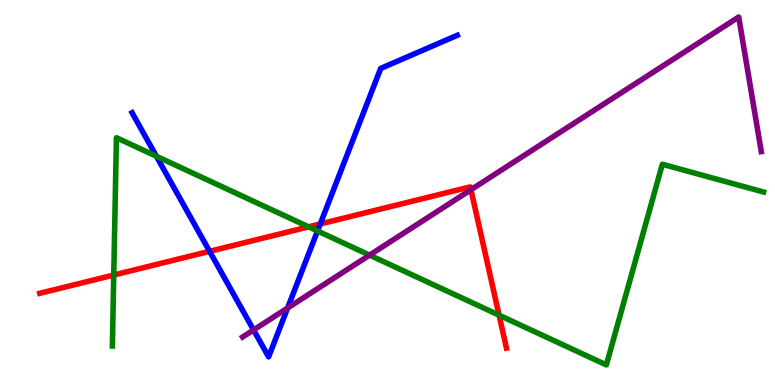[{'lines': ['blue', 'red'], 'intersections': [{'x': 2.7, 'y': 3.47}, {'x': 4.13, 'y': 4.18}]}, {'lines': ['green', 'red'], 'intersections': [{'x': 1.47, 'y': 2.86}, {'x': 3.98, 'y': 4.11}, {'x': 6.44, 'y': 1.81}]}, {'lines': ['purple', 'red'], 'intersections': [{'x': 6.08, 'y': 5.07}]}, {'lines': ['blue', 'green'], 'intersections': [{'x': 2.02, 'y': 5.94}, {'x': 4.1, 'y': 4.0}]}, {'lines': ['blue', 'purple'], 'intersections': [{'x': 3.27, 'y': 1.43}, {'x': 3.71, 'y': 2.0}]}, {'lines': ['green', 'purple'], 'intersections': [{'x': 4.77, 'y': 3.37}]}]